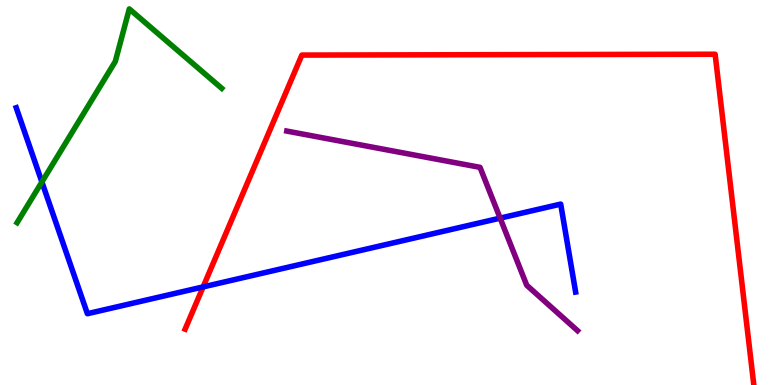[{'lines': ['blue', 'red'], 'intersections': [{'x': 2.62, 'y': 2.55}]}, {'lines': ['green', 'red'], 'intersections': []}, {'lines': ['purple', 'red'], 'intersections': []}, {'lines': ['blue', 'green'], 'intersections': [{'x': 0.541, 'y': 5.27}]}, {'lines': ['blue', 'purple'], 'intersections': [{'x': 6.45, 'y': 4.33}]}, {'lines': ['green', 'purple'], 'intersections': []}]